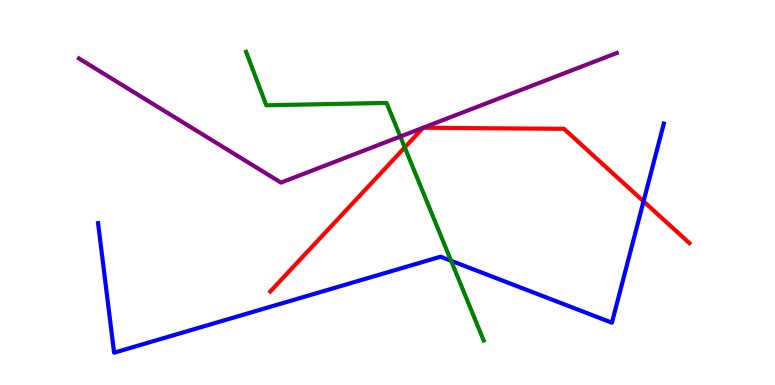[{'lines': ['blue', 'red'], 'intersections': [{'x': 8.3, 'y': 4.77}]}, {'lines': ['green', 'red'], 'intersections': [{'x': 5.22, 'y': 6.17}]}, {'lines': ['purple', 'red'], 'intersections': []}, {'lines': ['blue', 'green'], 'intersections': [{'x': 5.82, 'y': 3.23}]}, {'lines': ['blue', 'purple'], 'intersections': []}, {'lines': ['green', 'purple'], 'intersections': [{'x': 5.17, 'y': 6.45}]}]